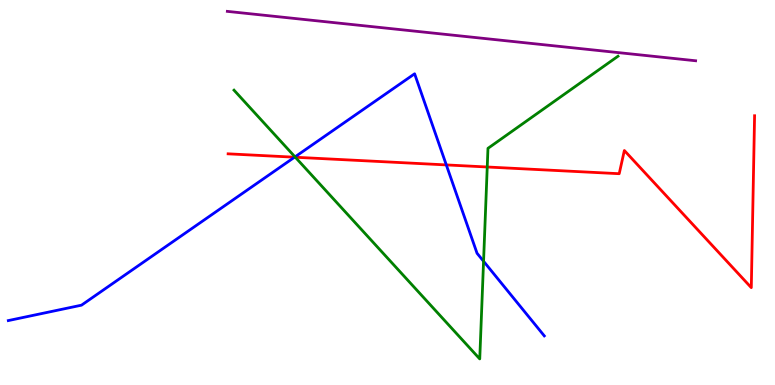[{'lines': ['blue', 'red'], 'intersections': [{'x': 3.8, 'y': 5.92}, {'x': 5.76, 'y': 5.72}]}, {'lines': ['green', 'red'], 'intersections': [{'x': 3.81, 'y': 5.92}, {'x': 6.29, 'y': 5.66}]}, {'lines': ['purple', 'red'], 'intersections': []}, {'lines': ['blue', 'green'], 'intersections': [{'x': 3.81, 'y': 5.93}, {'x': 6.24, 'y': 3.21}]}, {'lines': ['blue', 'purple'], 'intersections': []}, {'lines': ['green', 'purple'], 'intersections': []}]